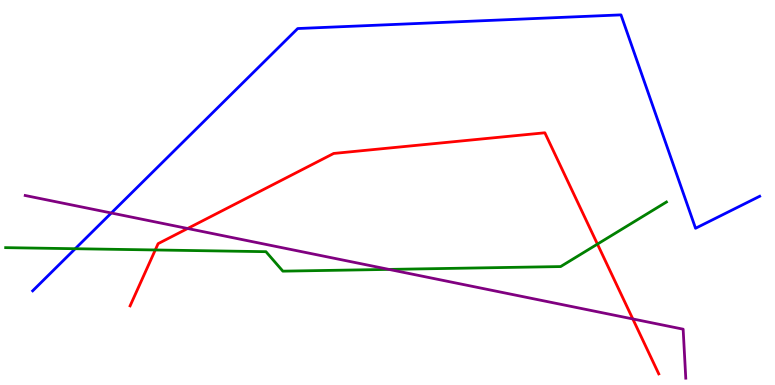[{'lines': ['blue', 'red'], 'intersections': []}, {'lines': ['green', 'red'], 'intersections': [{'x': 2.0, 'y': 3.51}, {'x': 7.71, 'y': 3.66}]}, {'lines': ['purple', 'red'], 'intersections': [{'x': 2.42, 'y': 4.06}, {'x': 8.17, 'y': 1.72}]}, {'lines': ['blue', 'green'], 'intersections': [{'x': 0.971, 'y': 3.54}]}, {'lines': ['blue', 'purple'], 'intersections': [{'x': 1.44, 'y': 4.47}]}, {'lines': ['green', 'purple'], 'intersections': [{'x': 5.02, 'y': 3.0}]}]